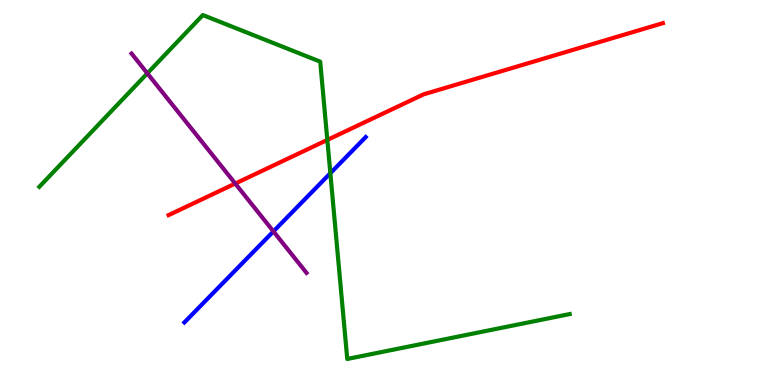[{'lines': ['blue', 'red'], 'intersections': []}, {'lines': ['green', 'red'], 'intersections': [{'x': 4.22, 'y': 6.37}]}, {'lines': ['purple', 'red'], 'intersections': [{'x': 3.04, 'y': 5.23}]}, {'lines': ['blue', 'green'], 'intersections': [{'x': 4.26, 'y': 5.5}]}, {'lines': ['blue', 'purple'], 'intersections': [{'x': 3.53, 'y': 3.99}]}, {'lines': ['green', 'purple'], 'intersections': [{'x': 1.9, 'y': 8.09}]}]